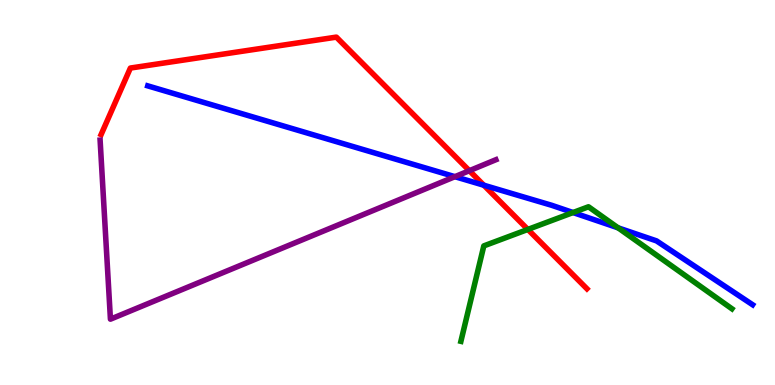[{'lines': ['blue', 'red'], 'intersections': [{'x': 6.24, 'y': 5.19}]}, {'lines': ['green', 'red'], 'intersections': [{'x': 6.81, 'y': 4.04}]}, {'lines': ['purple', 'red'], 'intersections': [{'x': 6.06, 'y': 5.57}]}, {'lines': ['blue', 'green'], 'intersections': [{'x': 7.39, 'y': 4.48}, {'x': 7.98, 'y': 4.08}]}, {'lines': ['blue', 'purple'], 'intersections': [{'x': 5.87, 'y': 5.41}]}, {'lines': ['green', 'purple'], 'intersections': []}]